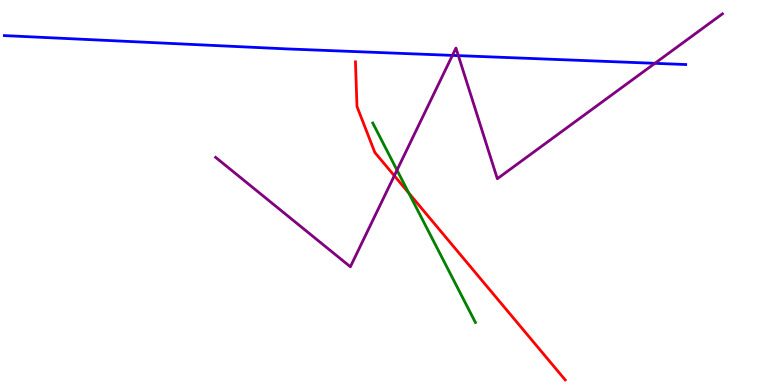[{'lines': ['blue', 'red'], 'intersections': []}, {'lines': ['green', 'red'], 'intersections': [{'x': 5.27, 'y': 4.99}]}, {'lines': ['purple', 'red'], 'intersections': [{'x': 5.09, 'y': 5.44}]}, {'lines': ['blue', 'green'], 'intersections': []}, {'lines': ['blue', 'purple'], 'intersections': [{'x': 5.84, 'y': 8.56}, {'x': 5.91, 'y': 8.56}, {'x': 8.45, 'y': 8.36}]}, {'lines': ['green', 'purple'], 'intersections': [{'x': 5.12, 'y': 5.58}]}]